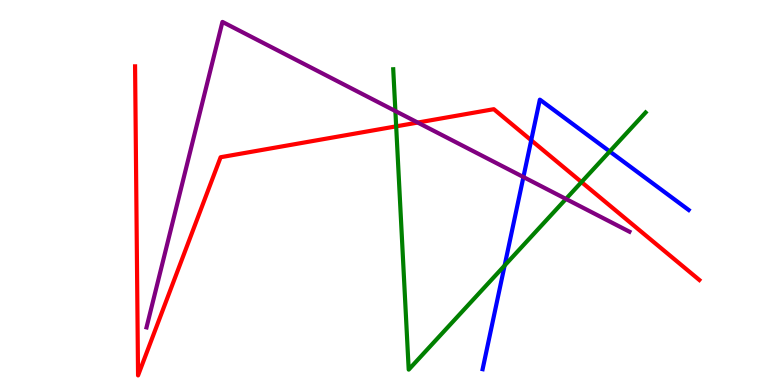[{'lines': ['blue', 'red'], 'intersections': [{'x': 6.85, 'y': 6.36}]}, {'lines': ['green', 'red'], 'intersections': [{'x': 5.11, 'y': 6.72}, {'x': 7.5, 'y': 5.27}]}, {'lines': ['purple', 'red'], 'intersections': [{'x': 5.39, 'y': 6.82}]}, {'lines': ['blue', 'green'], 'intersections': [{'x': 6.51, 'y': 3.1}, {'x': 7.87, 'y': 6.07}]}, {'lines': ['blue', 'purple'], 'intersections': [{'x': 6.75, 'y': 5.4}]}, {'lines': ['green', 'purple'], 'intersections': [{'x': 5.1, 'y': 7.12}, {'x': 7.3, 'y': 4.83}]}]